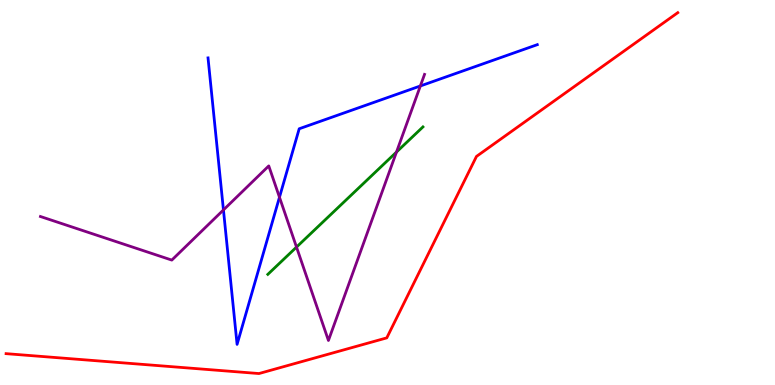[{'lines': ['blue', 'red'], 'intersections': []}, {'lines': ['green', 'red'], 'intersections': []}, {'lines': ['purple', 'red'], 'intersections': []}, {'lines': ['blue', 'green'], 'intersections': []}, {'lines': ['blue', 'purple'], 'intersections': [{'x': 2.88, 'y': 4.55}, {'x': 3.61, 'y': 4.88}, {'x': 5.42, 'y': 7.77}]}, {'lines': ['green', 'purple'], 'intersections': [{'x': 3.83, 'y': 3.58}, {'x': 5.12, 'y': 6.05}]}]